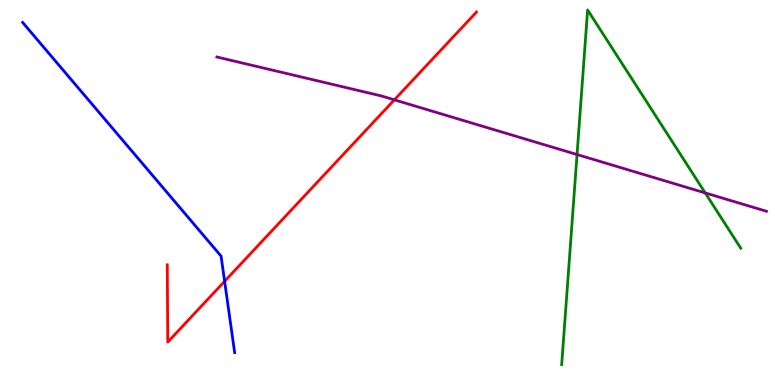[{'lines': ['blue', 'red'], 'intersections': [{'x': 2.9, 'y': 2.69}]}, {'lines': ['green', 'red'], 'intersections': []}, {'lines': ['purple', 'red'], 'intersections': [{'x': 5.09, 'y': 7.41}]}, {'lines': ['blue', 'green'], 'intersections': []}, {'lines': ['blue', 'purple'], 'intersections': []}, {'lines': ['green', 'purple'], 'intersections': [{'x': 7.45, 'y': 5.99}, {'x': 9.1, 'y': 4.99}]}]